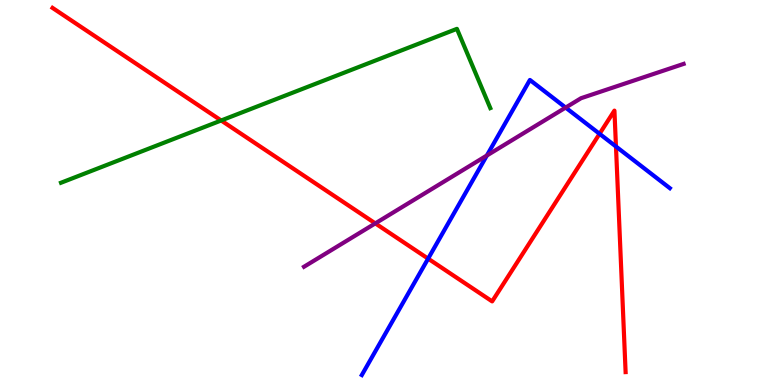[{'lines': ['blue', 'red'], 'intersections': [{'x': 5.52, 'y': 3.28}, {'x': 7.74, 'y': 6.52}, {'x': 7.95, 'y': 6.19}]}, {'lines': ['green', 'red'], 'intersections': [{'x': 2.85, 'y': 6.87}]}, {'lines': ['purple', 'red'], 'intersections': [{'x': 4.84, 'y': 4.2}]}, {'lines': ['blue', 'green'], 'intersections': []}, {'lines': ['blue', 'purple'], 'intersections': [{'x': 6.28, 'y': 5.96}, {'x': 7.3, 'y': 7.21}]}, {'lines': ['green', 'purple'], 'intersections': []}]